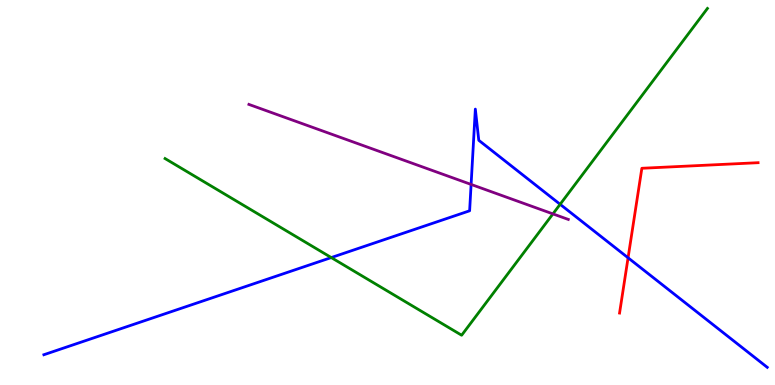[{'lines': ['blue', 'red'], 'intersections': [{'x': 8.1, 'y': 3.3}]}, {'lines': ['green', 'red'], 'intersections': []}, {'lines': ['purple', 'red'], 'intersections': []}, {'lines': ['blue', 'green'], 'intersections': [{'x': 4.27, 'y': 3.31}, {'x': 7.23, 'y': 4.69}]}, {'lines': ['blue', 'purple'], 'intersections': [{'x': 6.08, 'y': 5.21}]}, {'lines': ['green', 'purple'], 'intersections': [{'x': 7.13, 'y': 4.44}]}]